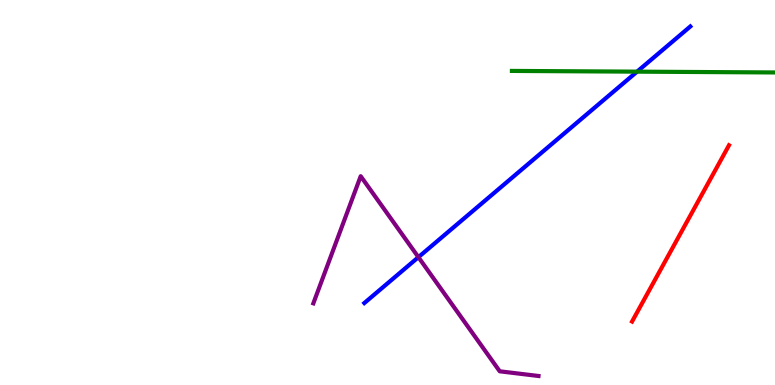[{'lines': ['blue', 'red'], 'intersections': []}, {'lines': ['green', 'red'], 'intersections': []}, {'lines': ['purple', 'red'], 'intersections': []}, {'lines': ['blue', 'green'], 'intersections': [{'x': 8.22, 'y': 8.14}]}, {'lines': ['blue', 'purple'], 'intersections': [{'x': 5.4, 'y': 3.32}]}, {'lines': ['green', 'purple'], 'intersections': []}]